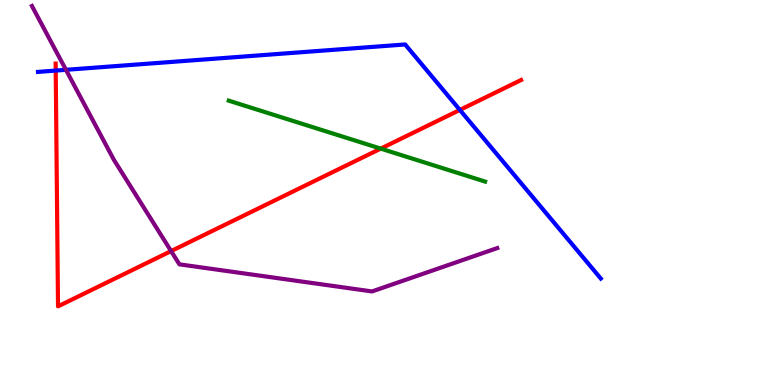[{'lines': ['blue', 'red'], 'intersections': [{'x': 0.719, 'y': 8.17}, {'x': 5.93, 'y': 7.14}]}, {'lines': ['green', 'red'], 'intersections': [{'x': 4.91, 'y': 6.14}]}, {'lines': ['purple', 'red'], 'intersections': [{'x': 2.21, 'y': 3.48}]}, {'lines': ['blue', 'green'], 'intersections': []}, {'lines': ['blue', 'purple'], 'intersections': [{'x': 0.851, 'y': 8.19}]}, {'lines': ['green', 'purple'], 'intersections': []}]